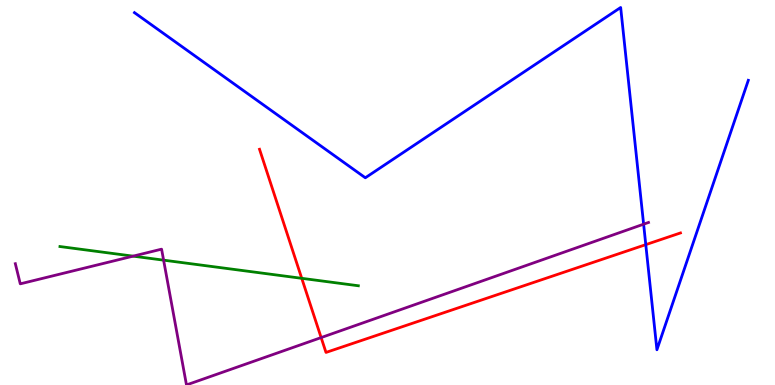[{'lines': ['blue', 'red'], 'intersections': [{'x': 8.33, 'y': 3.65}]}, {'lines': ['green', 'red'], 'intersections': [{'x': 3.89, 'y': 2.77}]}, {'lines': ['purple', 'red'], 'intersections': [{'x': 4.14, 'y': 1.23}]}, {'lines': ['blue', 'green'], 'intersections': []}, {'lines': ['blue', 'purple'], 'intersections': [{'x': 8.3, 'y': 4.18}]}, {'lines': ['green', 'purple'], 'intersections': [{'x': 1.72, 'y': 3.35}, {'x': 2.11, 'y': 3.24}]}]